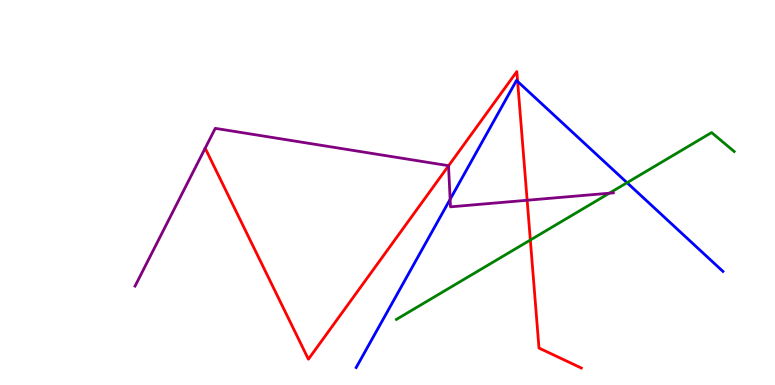[{'lines': ['blue', 'red'], 'intersections': [{'x': 6.68, 'y': 7.88}]}, {'lines': ['green', 'red'], 'intersections': [{'x': 6.84, 'y': 3.77}]}, {'lines': ['purple', 'red'], 'intersections': [{'x': 5.79, 'y': 5.69}, {'x': 6.8, 'y': 4.8}]}, {'lines': ['blue', 'green'], 'intersections': [{'x': 8.09, 'y': 5.25}]}, {'lines': ['blue', 'purple'], 'intersections': [{'x': 5.81, 'y': 4.82}]}, {'lines': ['green', 'purple'], 'intersections': [{'x': 7.86, 'y': 4.98}]}]